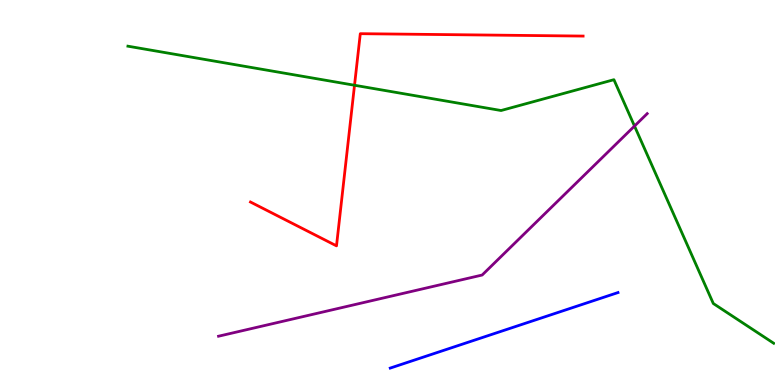[{'lines': ['blue', 'red'], 'intersections': []}, {'lines': ['green', 'red'], 'intersections': [{'x': 4.57, 'y': 7.79}]}, {'lines': ['purple', 'red'], 'intersections': []}, {'lines': ['blue', 'green'], 'intersections': []}, {'lines': ['blue', 'purple'], 'intersections': []}, {'lines': ['green', 'purple'], 'intersections': [{'x': 8.19, 'y': 6.73}]}]